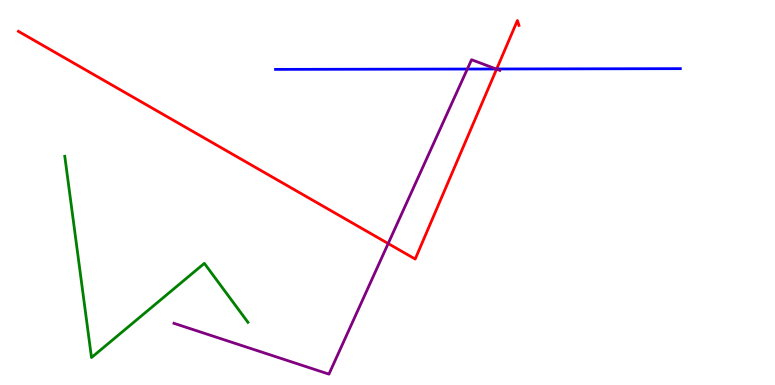[{'lines': ['blue', 'red'], 'intersections': [{'x': 6.41, 'y': 8.21}]}, {'lines': ['green', 'red'], 'intersections': []}, {'lines': ['purple', 'red'], 'intersections': [{'x': 5.01, 'y': 3.67}, {'x': 6.41, 'y': 8.2}]}, {'lines': ['blue', 'green'], 'intersections': []}, {'lines': ['blue', 'purple'], 'intersections': [{'x': 6.03, 'y': 8.21}, {'x': 6.4, 'y': 8.21}]}, {'lines': ['green', 'purple'], 'intersections': []}]